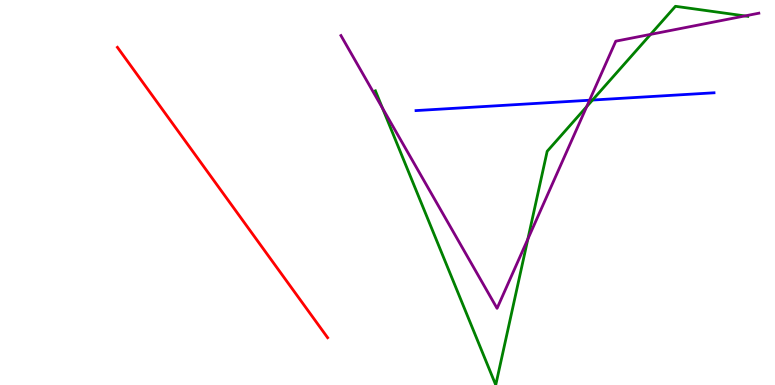[{'lines': ['blue', 'red'], 'intersections': []}, {'lines': ['green', 'red'], 'intersections': []}, {'lines': ['purple', 'red'], 'intersections': []}, {'lines': ['blue', 'green'], 'intersections': [{'x': 7.65, 'y': 7.4}]}, {'lines': ['blue', 'purple'], 'intersections': [{'x': 7.61, 'y': 7.4}]}, {'lines': ['green', 'purple'], 'intersections': [{'x': 4.94, 'y': 7.19}, {'x': 6.81, 'y': 3.79}, {'x': 7.57, 'y': 7.23}, {'x': 8.39, 'y': 9.11}, {'x': 9.61, 'y': 9.59}]}]